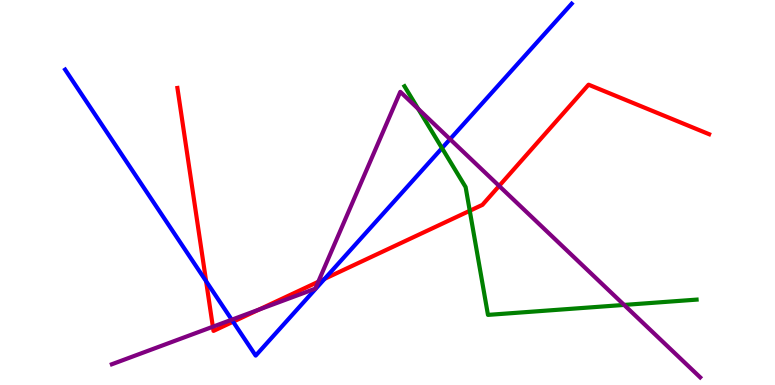[{'lines': ['blue', 'red'], 'intersections': [{'x': 2.66, 'y': 2.7}, {'x': 3.01, 'y': 1.64}, {'x': 4.19, 'y': 2.76}]}, {'lines': ['green', 'red'], 'intersections': [{'x': 6.06, 'y': 4.53}]}, {'lines': ['purple', 'red'], 'intersections': [{'x': 2.75, 'y': 1.51}, {'x': 3.34, 'y': 1.96}, {'x': 4.11, 'y': 2.68}, {'x': 6.44, 'y': 5.17}]}, {'lines': ['blue', 'green'], 'intersections': [{'x': 5.7, 'y': 6.15}]}, {'lines': ['blue', 'purple'], 'intersections': [{'x': 2.99, 'y': 1.7}, {'x': 5.81, 'y': 6.39}]}, {'lines': ['green', 'purple'], 'intersections': [{'x': 5.4, 'y': 7.17}, {'x': 8.05, 'y': 2.08}]}]